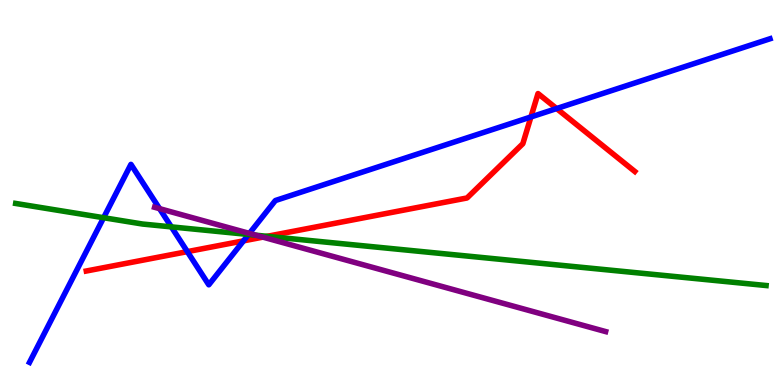[{'lines': ['blue', 'red'], 'intersections': [{'x': 2.42, 'y': 3.46}, {'x': 3.14, 'y': 3.74}, {'x': 6.85, 'y': 6.96}, {'x': 7.18, 'y': 7.18}]}, {'lines': ['green', 'red'], 'intersections': [{'x': 3.45, 'y': 3.86}]}, {'lines': ['purple', 'red'], 'intersections': [{'x': 3.39, 'y': 3.84}]}, {'lines': ['blue', 'green'], 'intersections': [{'x': 1.34, 'y': 4.34}, {'x': 2.21, 'y': 4.11}, {'x': 3.21, 'y': 3.91}]}, {'lines': ['blue', 'purple'], 'intersections': [{'x': 2.06, 'y': 4.58}, {'x': 3.22, 'y': 3.94}]}, {'lines': ['green', 'purple'], 'intersections': [{'x': 3.3, 'y': 3.89}]}]